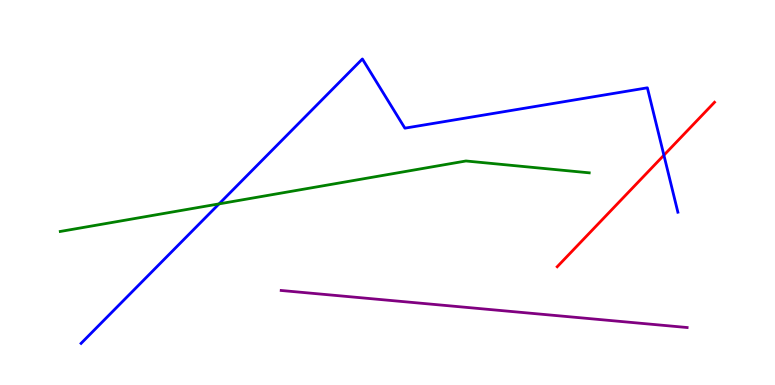[{'lines': ['blue', 'red'], 'intersections': [{'x': 8.57, 'y': 5.97}]}, {'lines': ['green', 'red'], 'intersections': []}, {'lines': ['purple', 'red'], 'intersections': []}, {'lines': ['blue', 'green'], 'intersections': [{'x': 2.83, 'y': 4.7}]}, {'lines': ['blue', 'purple'], 'intersections': []}, {'lines': ['green', 'purple'], 'intersections': []}]